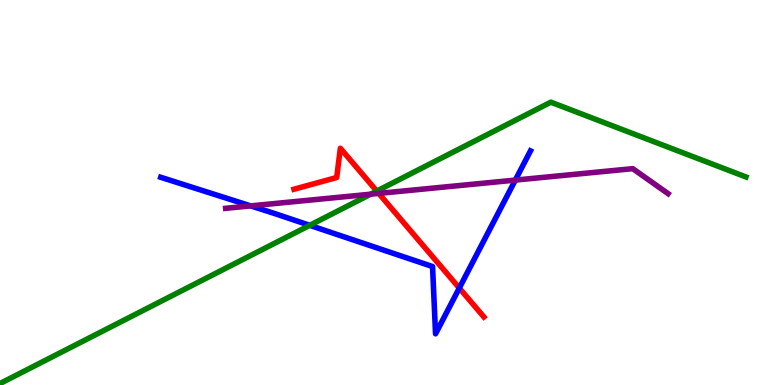[{'lines': ['blue', 'red'], 'intersections': [{'x': 5.93, 'y': 2.52}]}, {'lines': ['green', 'red'], 'intersections': [{'x': 4.86, 'y': 5.04}]}, {'lines': ['purple', 'red'], 'intersections': [{'x': 4.89, 'y': 4.98}]}, {'lines': ['blue', 'green'], 'intersections': [{'x': 4.0, 'y': 4.15}]}, {'lines': ['blue', 'purple'], 'intersections': [{'x': 3.23, 'y': 4.65}, {'x': 6.65, 'y': 5.32}]}, {'lines': ['green', 'purple'], 'intersections': [{'x': 4.78, 'y': 4.96}]}]